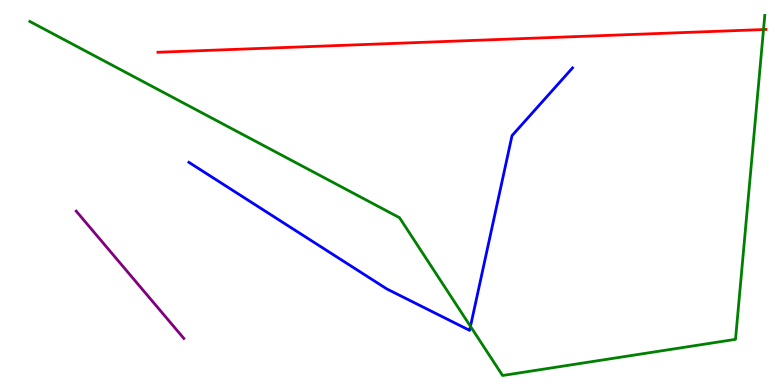[{'lines': ['blue', 'red'], 'intersections': []}, {'lines': ['green', 'red'], 'intersections': [{'x': 9.85, 'y': 9.23}]}, {'lines': ['purple', 'red'], 'intersections': []}, {'lines': ['blue', 'green'], 'intersections': [{'x': 6.07, 'y': 1.52}]}, {'lines': ['blue', 'purple'], 'intersections': []}, {'lines': ['green', 'purple'], 'intersections': []}]